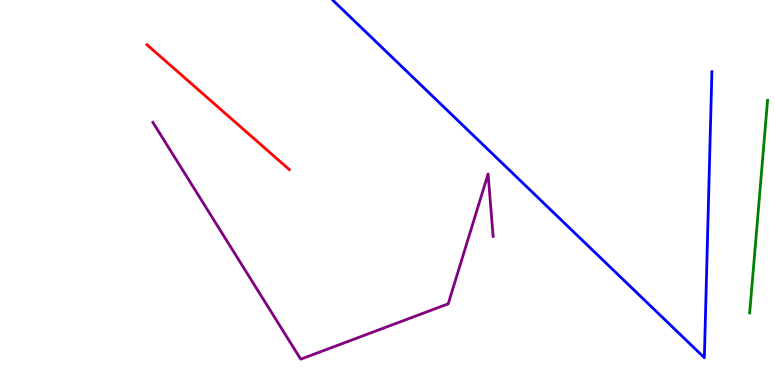[{'lines': ['blue', 'red'], 'intersections': []}, {'lines': ['green', 'red'], 'intersections': []}, {'lines': ['purple', 'red'], 'intersections': []}, {'lines': ['blue', 'green'], 'intersections': []}, {'lines': ['blue', 'purple'], 'intersections': []}, {'lines': ['green', 'purple'], 'intersections': []}]